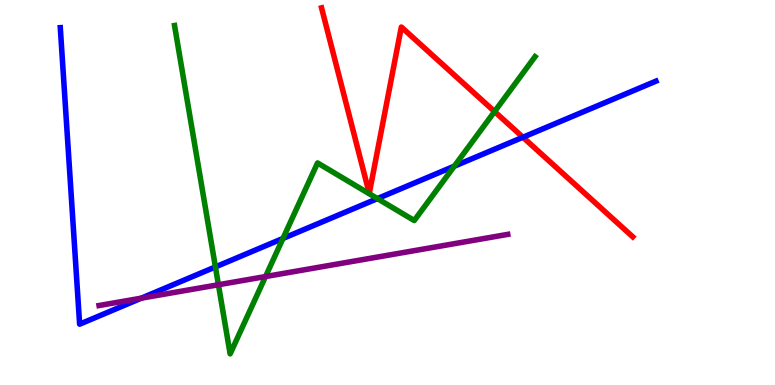[{'lines': ['blue', 'red'], 'intersections': [{'x': 6.75, 'y': 6.44}]}, {'lines': ['green', 'red'], 'intersections': [{'x': 6.38, 'y': 7.1}]}, {'lines': ['purple', 'red'], 'intersections': []}, {'lines': ['blue', 'green'], 'intersections': [{'x': 2.78, 'y': 3.07}, {'x': 3.65, 'y': 3.81}, {'x': 4.87, 'y': 4.84}, {'x': 5.86, 'y': 5.68}]}, {'lines': ['blue', 'purple'], 'intersections': [{'x': 1.82, 'y': 2.26}]}, {'lines': ['green', 'purple'], 'intersections': [{'x': 2.82, 'y': 2.6}, {'x': 3.43, 'y': 2.82}]}]